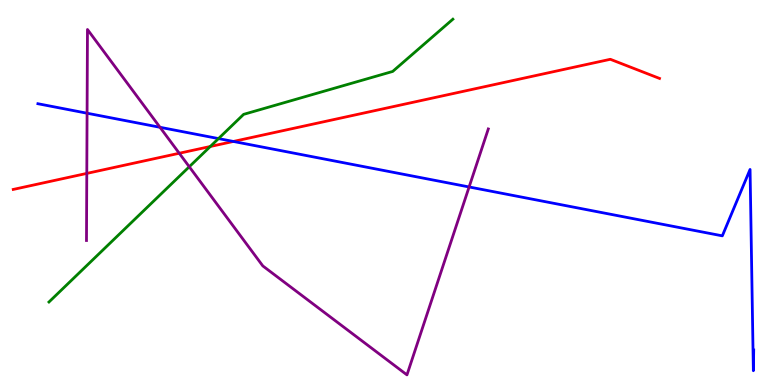[{'lines': ['blue', 'red'], 'intersections': [{'x': 3.01, 'y': 6.33}]}, {'lines': ['green', 'red'], 'intersections': [{'x': 2.71, 'y': 6.2}]}, {'lines': ['purple', 'red'], 'intersections': [{'x': 1.12, 'y': 5.5}, {'x': 2.31, 'y': 6.02}]}, {'lines': ['blue', 'green'], 'intersections': [{'x': 2.82, 'y': 6.4}]}, {'lines': ['blue', 'purple'], 'intersections': [{'x': 1.12, 'y': 7.06}, {'x': 2.06, 'y': 6.69}, {'x': 6.05, 'y': 5.14}]}, {'lines': ['green', 'purple'], 'intersections': [{'x': 2.44, 'y': 5.67}]}]